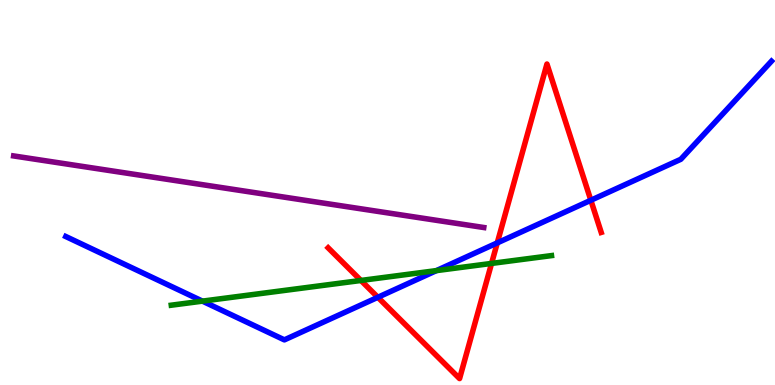[{'lines': ['blue', 'red'], 'intersections': [{'x': 4.88, 'y': 2.28}, {'x': 6.42, 'y': 3.69}, {'x': 7.62, 'y': 4.8}]}, {'lines': ['green', 'red'], 'intersections': [{'x': 4.66, 'y': 2.72}, {'x': 6.34, 'y': 3.16}]}, {'lines': ['purple', 'red'], 'intersections': []}, {'lines': ['blue', 'green'], 'intersections': [{'x': 2.61, 'y': 2.18}, {'x': 5.63, 'y': 2.97}]}, {'lines': ['blue', 'purple'], 'intersections': []}, {'lines': ['green', 'purple'], 'intersections': []}]